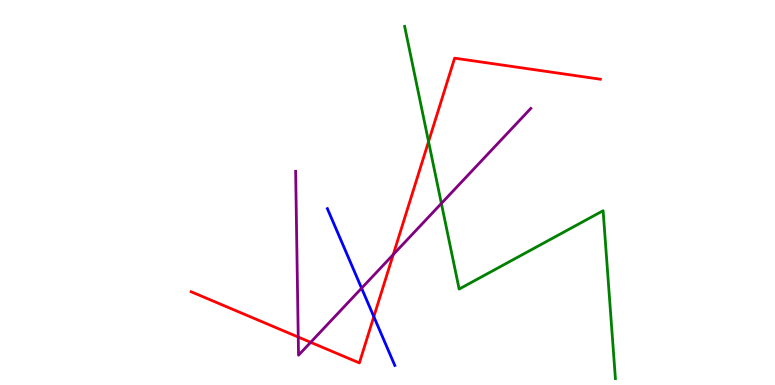[{'lines': ['blue', 'red'], 'intersections': [{'x': 4.82, 'y': 1.77}]}, {'lines': ['green', 'red'], 'intersections': [{'x': 5.53, 'y': 6.32}]}, {'lines': ['purple', 'red'], 'intersections': [{'x': 3.85, 'y': 1.25}, {'x': 4.01, 'y': 1.11}, {'x': 5.07, 'y': 3.39}]}, {'lines': ['blue', 'green'], 'intersections': []}, {'lines': ['blue', 'purple'], 'intersections': [{'x': 4.67, 'y': 2.51}]}, {'lines': ['green', 'purple'], 'intersections': [{'x': 5.7, 'y': 4.72}]}]